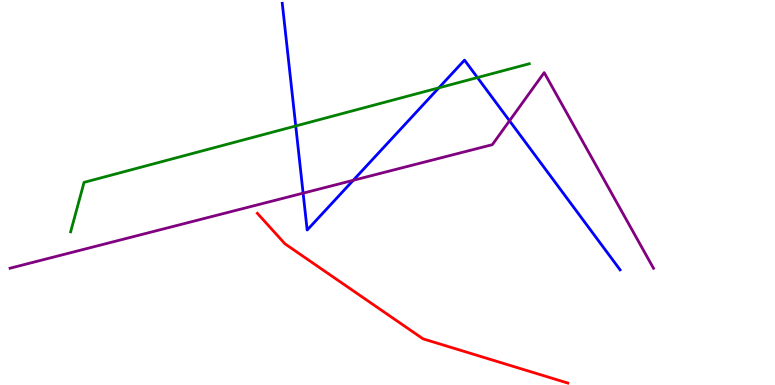[{'lines': ['blue', 'red'], 'intersections': []}, {'lines': ['green', 'red'], 'intersections': []}, {'lines': ['purple', 'red'], 'intersections': []}, {'lines': ['blue', 'green'], 'intersections': [{'x': 3.82, 'y': 6.73}, {'x': 5.66, 'y': 7.72}, {'x': 6.16, 'y': 7.99}]}, {'lines': ['blue', 'purple'], 'intersections': [{'x': 3.91, 'y': 4.98}, {'x': 4.56, 'y': 5.32}, {'x': 6.57, 'y': 6.86}]}, {'lines': ['green', 'purple'], 'intersections': []}]